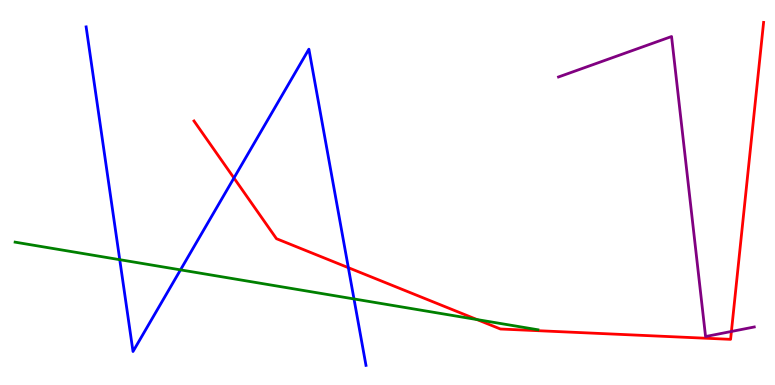[{'lines': ['blue', 'red'], 'intersections': [{'x': 3.02, 'y': 5.38}, {'x': 4.49, 'y': 3.05}]}, {'lines': ['green', 'red'], 'intersections': [{'x': 6.16, 'y': 1.7}]}, {'lines': ['purple', 'red'], 'intersections': [{'x': 9.44, 'y': 1.39}]}, {'lines': ['blue', 'green'], 'intersections': [{'x': 1.55, 'y': 3.26}, {'x': 2.33, 'y': 2.99}, {'x': 4.57, 'y': 2.24}]}, {'lines': ['blue', 'purple'], 'intersections': []}, {'lines': ['green', 'purple'], 'intersections': []}]